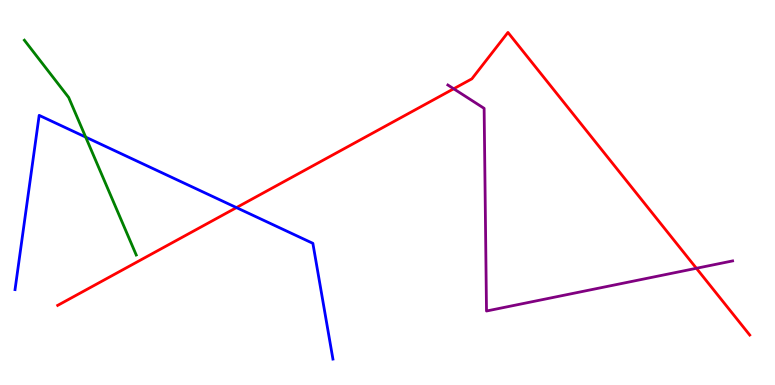[{'lines': ['blue', 'red'], 'intersections': [{'x': 3.05, 'y': 4.61}]}, {'lines': ['green', 'red'], 'intersections': []}, {'lines': ['purple', 'red'], 'intersections': [{'x': 5.85, 'y': 7.69}, {'x': 8.99, 'y': 3.03}]}, {'lines': ['blue', 'green'], 'intersections': [{'x': 1.11, 'y': 6.44}]}, {'lines': ['blue', 'purple'], 'intersections': []}, {'lines': ['green', 'purple'], 'intersections': []}]